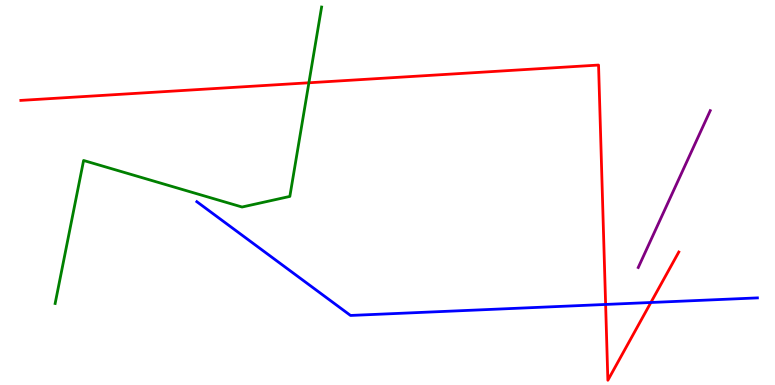[{'lines': ['blue', 'red'], 'intersections': [{'x': 7.81, 'y': 2.09}, {'x': 8.4, 'y': 2.14}]}, {'lines': ['green', 'red'], 'intersections': [{'x': 3.99, 'y': 7.85}]}, {'lines': ['purple', 'red'], 'intersections': []}, {'lines': ['blue', 'green'], 'intersections': []}, {'lines': ['blue', 'purple'], 'intersections': []}, {'lines': ['green', 'purple'], 'intersections': []}]